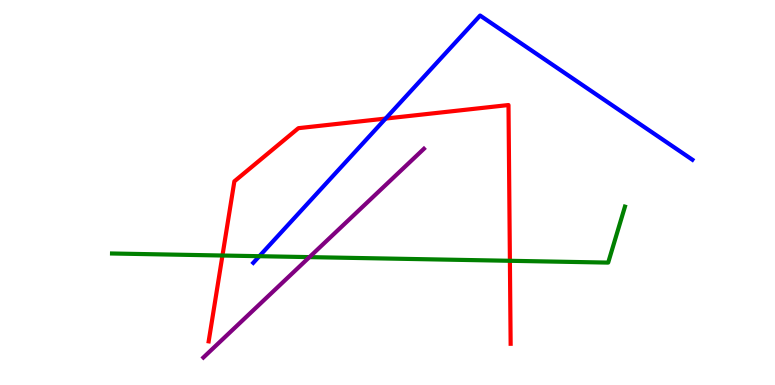[{'lines': ['blue', 'red'], 'intersections': [{'x': 4.98, 'y': 6.92}]}, {'lines': ['green', 'red'], 'intersections': [{'x': 2.87, 'y': 3.36}, {'x': 6.58, 'y': 3.23}]}, {'lines': ['purple', 'red'], 'intersections': []}, {'lines': ['blue', 'green'], 'intersections': [{'x': 3.35, 'y': 3.35}]}, {'lines': ['blue', 'purple'], 'intersections': []}, {'lines': ['green', 'purple'], 'intersections': [{'x': 3.99, 'y': 3.32}]}]